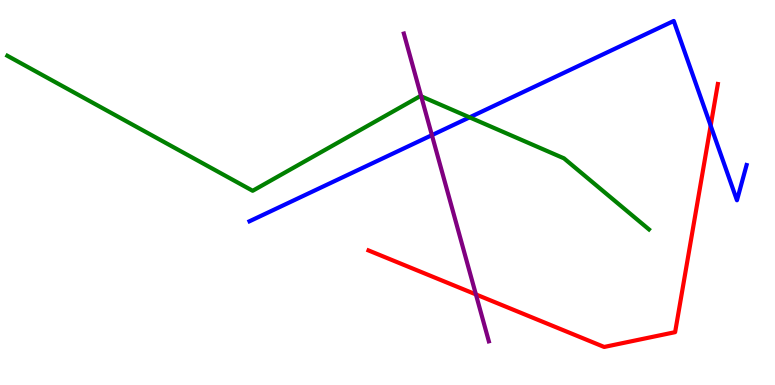[{'lines': ['blue', 'red'], 'intersections': [{'x': 9.17, 'y': 6.74}]}, {'lines': ['green', 'red'], 'intersections': []}, {'lines': ['purple', 'red'], 'intersections': [{'x': 6.14, 'y': 2.35}]}, {'lines': ['blue', 'green'], 'intersections': [{'x': 6.06, 'y': 6.95}]}, {'lines': ['blue', 'purple'], 'intersections': [{'x': 5.57, 'y': 6.49}]}, {'lines': ['green', 'purple'], 'intersections': [{'x': 5.43, 'y': 7.5}]}]